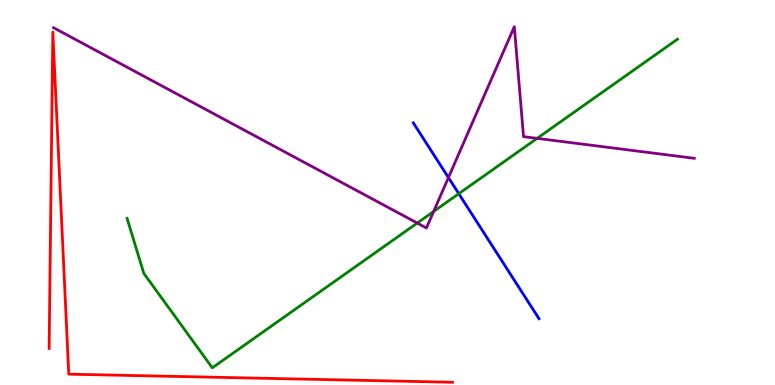[{'lines': ['blue', 'red'], 'intersections': []}, {'lines': ['green', 'red'], 'intersections': []}, {'lines': ['purple', 'red'], 'intersections': []}, {'lines': ['blue', 'green'], 'intersections': [{'x': 5.92, 'y': 4.97}]}, {'lines': ['blue', 'purple'], 'intersections': [{'x': 5.79, 'y': 5.39}]}, {'lines': ['green', 'purple'], 'intersections': [{'x': 5.38, 'y': 4.21}, {'x': 5.6, 'y': 4.51}, {'x': 6.93, 'y': 6.41}]}]